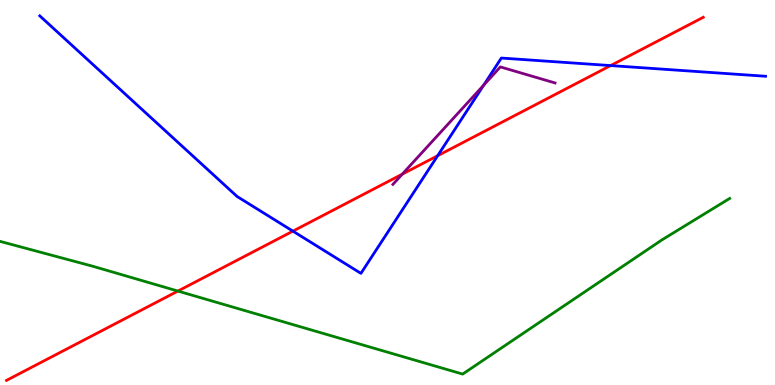[{'lines': ['blue', 'red'], 'intersections': [{'x': 3.78, 'y': 4.0}, {'x': 5.65, 'y': 5.96}, {'x': 7.88, 'y': 8.3}]}, {'lines': ['green', 'red'], 'intersections': [{'x': 2.3, 'y': 2.44}]}, {'lines': ['purple', 'red'], 'intersections': [{'x': 5.19, 'y': 5.48}]}, {'lines': ['blue', 'green'], 'intersections': []}, {'lines': ['blue', 'purple'], 'intersections': [{'x': 6.24, 'y': 7.79}]}, {'lines': ['green', 'purple'], 'intersections': []}]